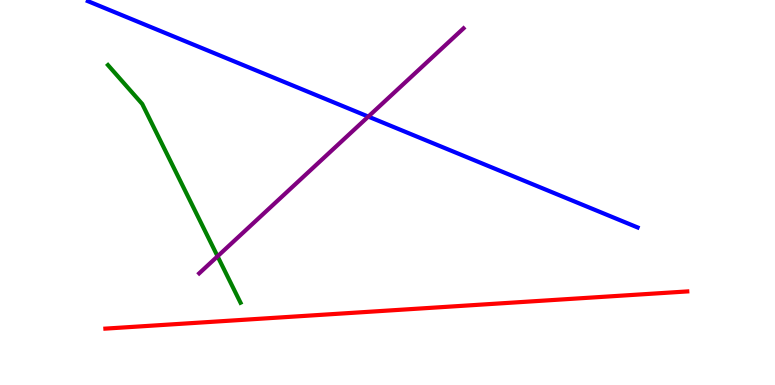[{'lines': ['blue', 'red'], 'intersections': []}, {'lines': ['green', 'red'], 'intersections': []}, {'lines': ['purple', 'red'], 'intersections': []}, {'lines': ['blue', 'green'], 'intersections': []}, {'lines': ['blue', 'purple'], 'intersections': [{'x': 4.75, 'y': 6.97}]}, {'lines': ['green', 'purple'], 'intersections': [{'x': 2.81, 'y': 3.34}]}]